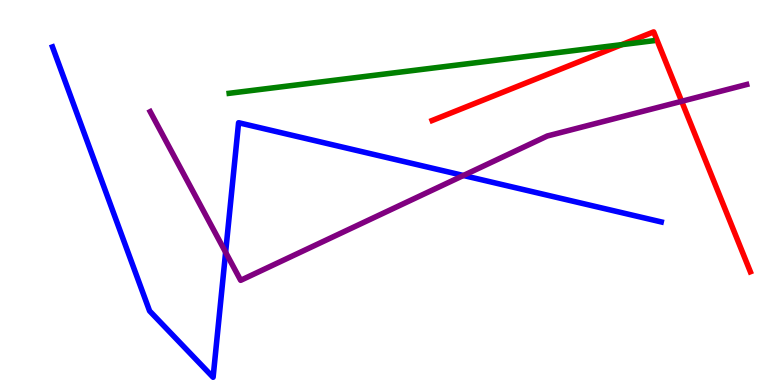[{'lines': ['blue', 'red'], 'intersections': []}, {'lines': ['green', 'red'], 'intersections': [{'x': 8.02, 'y': 8.84}]}, {'lines': ['purple', 'red'], 'intersections': [{'x': 8.8, 'y': 7.37}]}, {'lines': ['blue', 'green'], 'intersections': []}, {'lines': ['blue', 'purple'], 'intersections': [{'x': 2.91, 'y': 3.45}, {'x': 5.98, 'y': 5.44}]}, {'lines': ['green', 'purple'], 'intersections': []}]